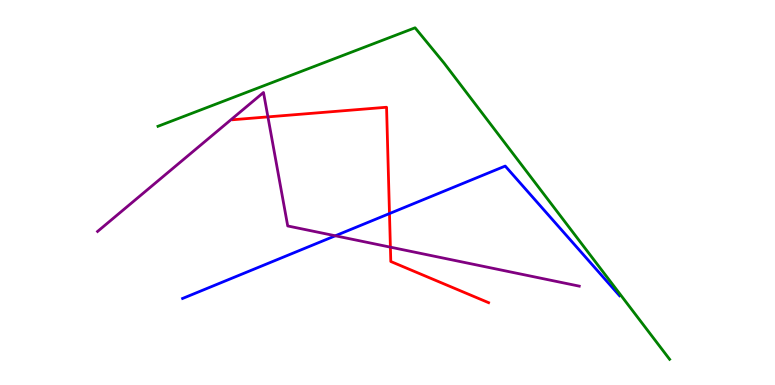[{'lines': ['blue', 'red'], 'intersections': [{'x': 5.03, 'y': 4.45}]}, {'lines': ['green', 'red'], 'intersections': []}, {'lines': ['purple', 'red'], 'intersections': [{'x': 3.46, 'y': 6.96}, {'x': 5.04, 'y': 3.58}]}, {'lines': ['blue', 'green'], 'intersections': []}, {'lines': ['blue', 'purple'], 'intersections': [{'x': 4.33, 'y': 3.88}]}, {'lines': ['green', 'purple'], 'intersections': []}]